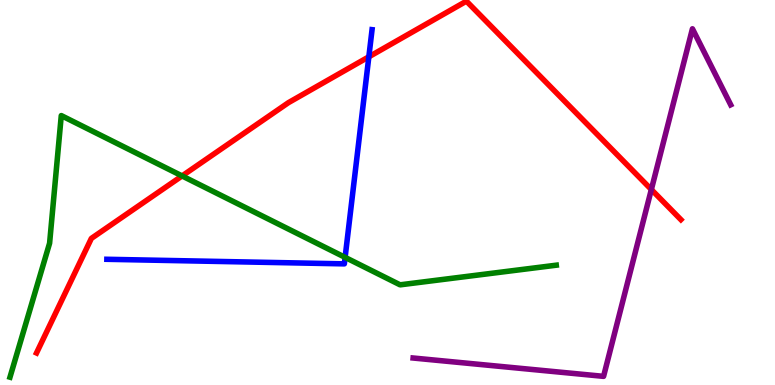[{'lines': ['blue', 'red'], 'intersections': [{'x': 4.76, 'y': 8.52}]}, {'lines': ['green', 'red'], 'intersections': [{'x': 2.35, 'y': 5.43}]}, {'lines': ['purple', 'red'], 'intersections': [{'x': 8.4, 'y': 5.08}]}, {'lines': ['blue', 'green'], 'intersections': [{'x': 4.45, 'y': 3.32}]}, {'lines': ['blue', 'purple'], 'intersections': []}, {'lines': ['green', 'purple'], 'intersections': []}]